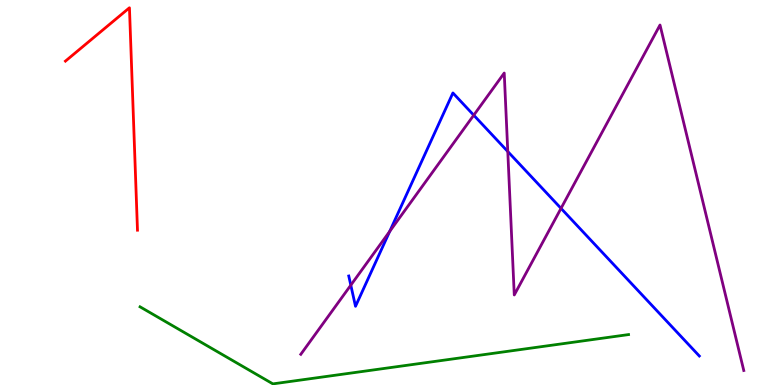[{'lines': ['blue', 'red'], 'intersections': []}, {'lines': ['green', 'red'], 'intersections': []}, {'lines': ['purple', 'red'], 'intersections': []}, {'lines': ['blue', 'green'], 'intersections': []}, {'lines': ['blue', 'purple'], 'intersections': [{'x': 4.53, 'y': 2.59}, {'x': 5.03, 'y': 3.99}, {'x': 6.11, 'y': 7.01}, {'x': 6.55, 'y': 6.06}, {'x': 7.24, 'y': 4.59}]}, {'lines': ['green', 'purple'], 'intersections': []}]